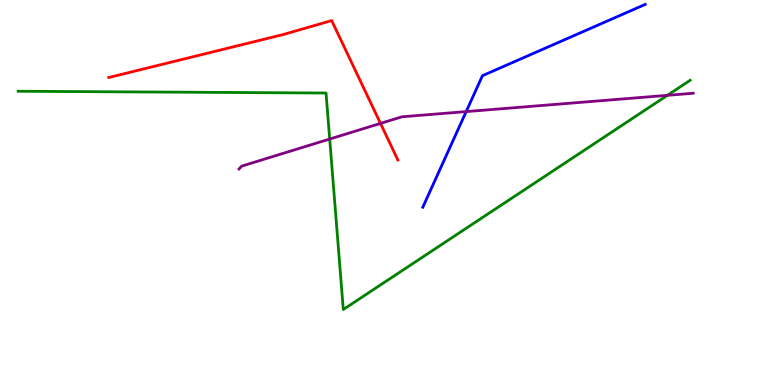[{'lines': ['blue', 'red'], 'intersections': []}, {'lines': ['green', 'red'], 'intersections': []}, {'lines': ['purple', 'red'], 'intersections': [{'x': 4.91, 'y': 6.79}]}, {'lines': ['blue', 'green'], 'intersections': []}, {'lines': ['blue', 'purple'], 'intersections': [{'x': 6.02, 'y': 7.1}]}, {'lines': ['green', 'purple'], 'intersections': [{'x': 4.25, 'y': 6.39}, {'x': 8.61, 'y': 7.52}]}]